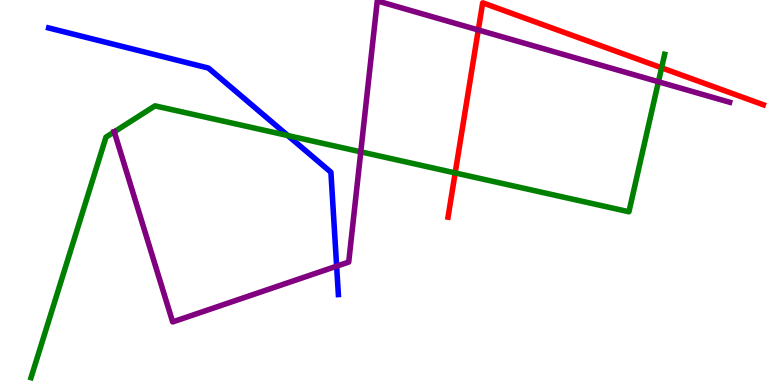[{'lines': ['blue', 'red'], 'intersections': []}, {'lines': ['green', 'red'], 'intersections': [{'x': 5.87, 'y': 5.51}, {'x': 8.54, 'y': 8.24}]}, {'lines': ['purple', 'red'], 'intersections': [{'x': 6.17, 'y': 9.22}]}, {'lines': ['blue', 'green'], 'intersections': [{'x': 3.71, 'y': 6.48}]}, {'lines': ['blue', 'purple'], 'intersections': [{'x': 4.34, 'y': 3.09}]}, {'lines': ['green', 'purple'], 'intersections': [{'x': 1.47, 'y': 6.58}, {'x': 4.66, 'y': 6.06}, {'x': 8.5, 'y': 7.88}]}]